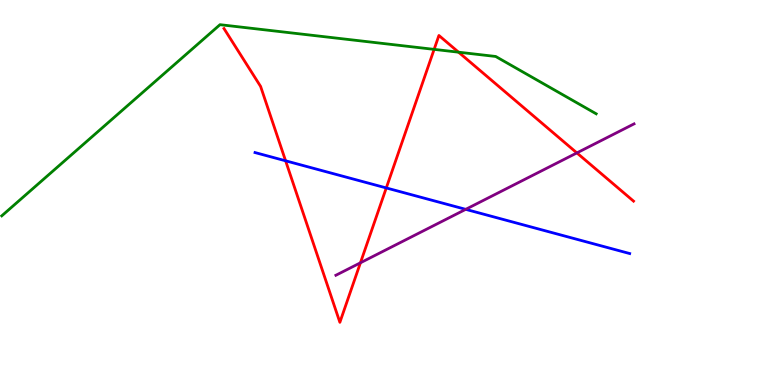[{'lines': ['blue', 'red'], 'intersections': [{'x': 3.69, 'y': 5.82}, {'x': 4.98, 'y': 5.12}]}, {'lines': ['green', 'red'], 'intersections': [{'x': 5.6, 'y': 8.72}, {'x': 5.92, 'y': 8.64}]}, {'lines': ['purple', 'red'], 'intersections': [{'x': 4.65, 'y': 3.17}, {'x': 7.44, 'y': 6.03}]}, {'lines': ['blue', 'green'], 'intersections': []}, {'lines': ['blue', 'purple'], 'intersections': [{'x': 6.01, 'y': 4.56}]}, {'lines': ['green', 'purple'], 'intersections': []}]